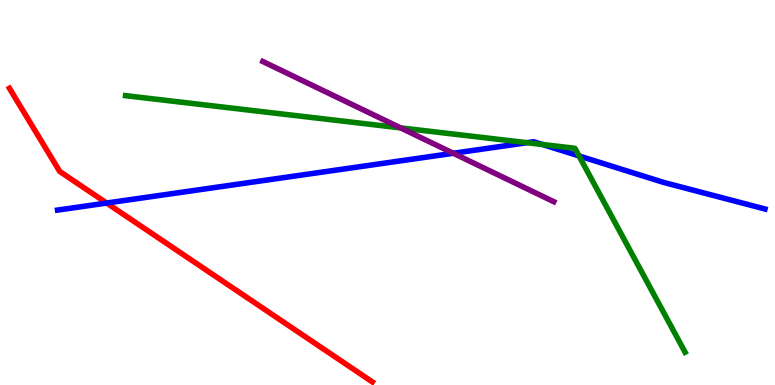[{'lines': ['blue', 'red'], 'intersections': [{'x': 1.38, 'y': 4.73}]}, {'lines': ['green', 'red'], 'intersections': []}, {'lines': ['purple', 'red'], 'intersections': []}, {'lines': ['blue', 'green'], 'intersections': [{'x': 6.8, 'y': 6.29}, {'x': 7.0, 'y': 6.25}, {'x': 7.47, 'y': 5.95}]}, {'lines': ['blue', 'purple'], 'intersections': [{'x': 5.85, 'y': 6.02}]}, {'lines': ['green', 'purple'], 'intersections': [{'x': 5.17, 'y': 6.68}]}]